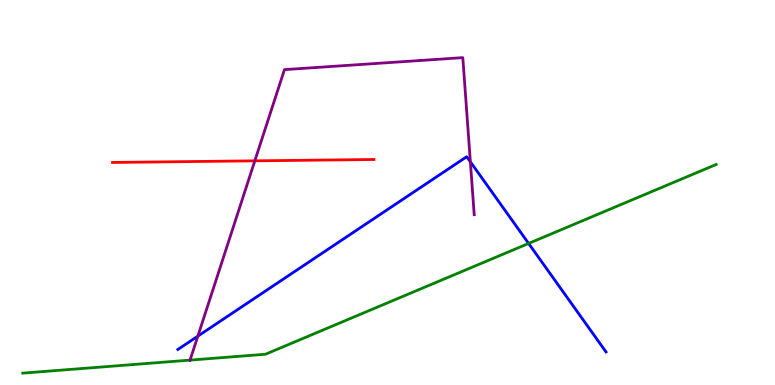[{'lines': ['blue', 'red'], 'intersections': []}, {'lines': ['green', 'red'], 'intersections': []}, {'lines': ['purple', 'red'], 'intersections': [{'x': 3.29, 'y': 5.82}]}, {'lines': ['blue', 'green'], 'intersections': [{'x': 6.82, 'y': 3.68}]}, {'lines': ['blue', 'purple'], 'intersections': [{'x': 2.55, 'y': 1.27}, {'x': 6.07, 'y': 5.8}]}, {'lines': ['green', 'purple'], 'intersections': [{'x': 2.45, 'y': 0.647}]}]